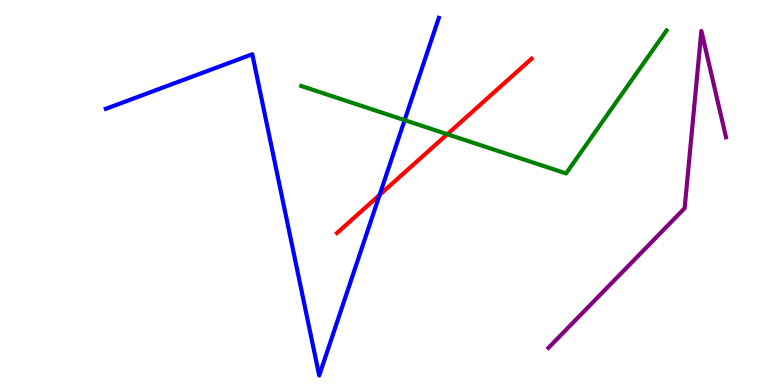[{'lines': ['blue', 'red'], 'intersections': [{'x': 4.9, 'y': 4.94}]}, {'lines': ['green', 'red'], 'intersections': [{'x': 5.77, 'y': 6.51}]}, {'lines': ['purple', 'red'], 'intersections': []}, {'lines': ['blue', 'green'], 'intersections': [{'x': 5.22, 'y': 6.88}]}, {'lines': ['blue', 'purple'], 'intersections': []}, {'lines': ['green', 'purple'], 'intersections': []}]